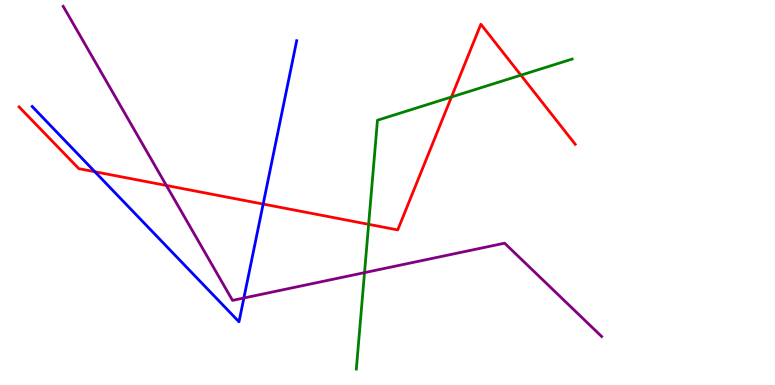[{'lines': ['blue', 'red'], 'intersections': [{'x': 1.22, 'y': 5.54}, {'x': 3.4, 'y': 4.7}]}, {'lines': ['green', 'red'], 'intersections': [{'x': 4.76, 'y': 4.17}, {'x': 5.83, 'y': 7.48}, {'x': 6.72, 'y': 8.05}]}, {'lines': ['purple', 'red'], 'intersections': [{'x': 2.15, 'y': 5.18}]}, {'lines': ['blue', 'green'], 'intersections': []}, {'lines': ['blue', 'purple'], 'intersections': [{'x': 3.15, 'y': 2.26}]}, {'lines': ['green', 'purple'], 'intersections': [{'x': 4.7, 'y': 2.92}]}]